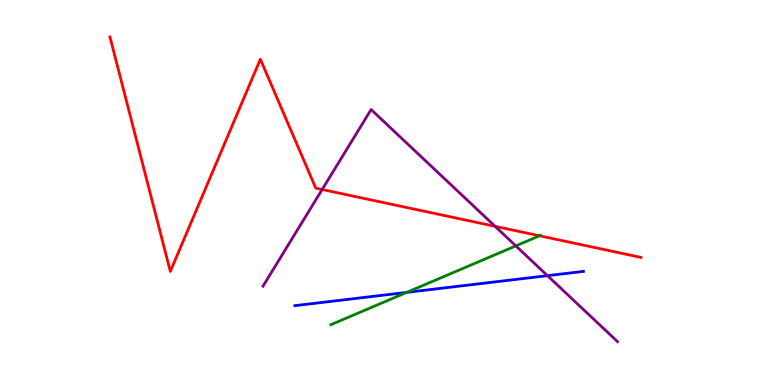[{'lines': ['blue', 'red'], 'intersections': []}, {'lines': ['green', 'red'], 'intersections': [{'x': 6.96, 'y': 3.88}]}, {'lines': ['purple', 'red'], 'intersections': [{'x': 4.16, 'y': 5.08}, {'x': 6.39, 'y': 4.12}]}, {'lines': ['blue', 'green'], 'intersections': [{'x': 5.25, 'y': 2.41}]}, {'lines': ['blue', 'purple'], 'intersections': [{'x': 7.06, 'y': 2.84}]}, {'lines': ['green', 'purple'], 'intersections': [{'x': 6.66, 'y': 3.61}]}]